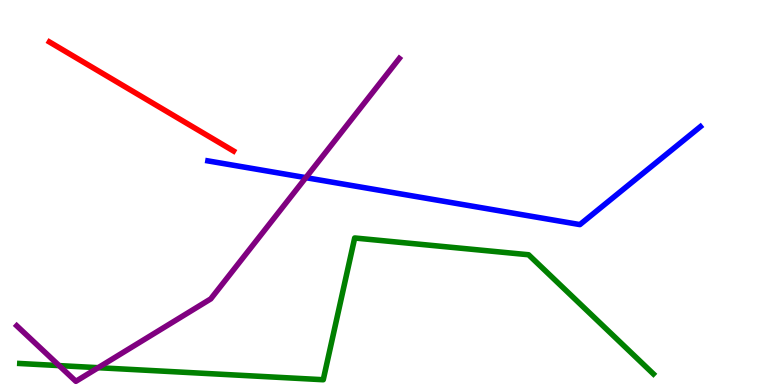[{'lines': ['blue', 'red'], 'intersections': []}, {'lines': ['green', 'red'], 'intersections': []}, {'lines': ['purple', 'red'], 'intersections': []}, {'lines': ['blue', 'green'], 'intersections': []}, {'lines': ['blue', 'purple'], 'intersections': [{'x': 3.95, 'y': 5.39}]}, {'lines': ['green', 'purple'], 'intersections': [{'x': 0.763, 'y': 0.504}, {'x': 1.27, 'y': 0.45}]}]